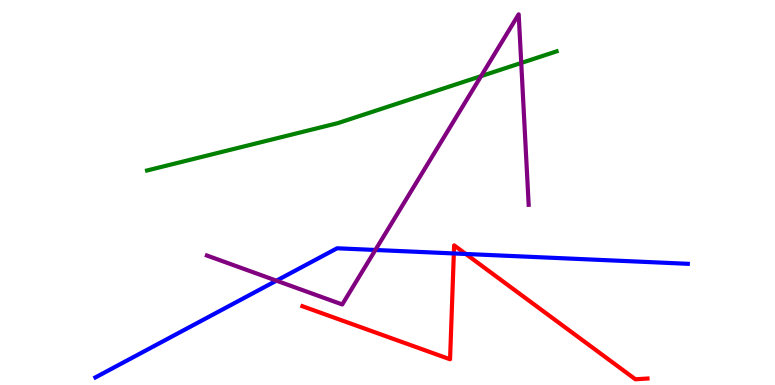[{'lines': ['blue', 'red'], 'intersections': [{'x': 5.86, 'y': 3.42}, {'x': 6.01, 'y': 3.4}]}, {'lines': ['green', 'red'], 'intersections': []}, {'lines': ['purple', 'red'], 'intersections': []}, {'lines': ['blue', 'green'], 'intersections': []}, {'lines': ['blue', 'purple'], 'intersections': [{'x': 3.57, 'y': 2.71}, {'x': 4.84, 'y': 3.51}]}, {'lines': ['green', 'purple'], 'intersections': [{'x': 6.21, 'y': 8.02}, {'x': 6.73, 'y': 8.36}]}]